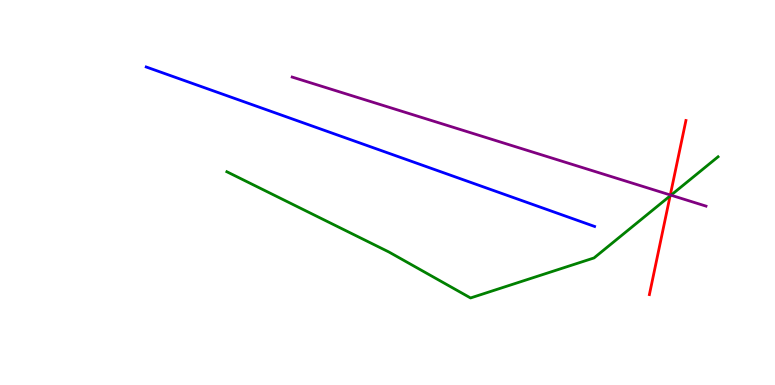[{'lines': ['blue', 'red'], 'intersections': []}, {'lines': ['green', 'red'], 'intersections': [{'x': 8.65, 'y': 4.91}]}, {'lines': ['purple', 'red'], 'intersections': [{'x': 8.65, 'y': 4.94}]}, {'lines': ['blue', 'green'], 'intersections': []}, {'lines': ['blue', 'purple'], 'intersections': []}, {'lines': ['green', 'purple'], 'intersections': [{'x': 8.66, 'y': 4.93}]}]